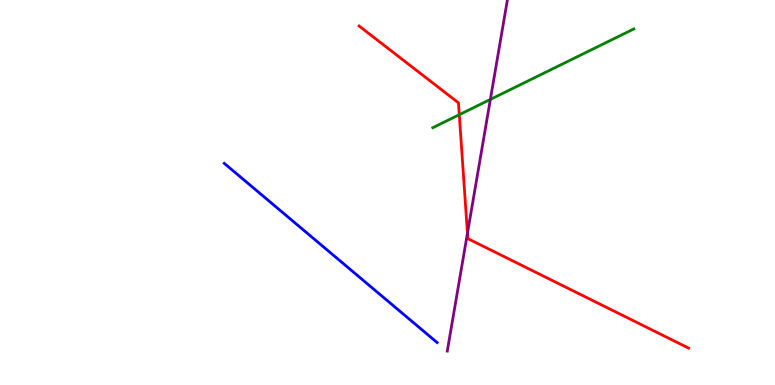[{'lines': ['blue', 'red'], 'intersections': []}, {'lines': ['green', 'red'], 'intersections': [{'x': 5.93, 'y': 7.02}]}, {'lines': ['purple', 'red'], 'intersections': [{'x': 6.03, 'y': 3.94}]}, {'lines': ['blue', 'green'], 'intersections': []}, {'lines': ['blue', 'purple'], 'intersections': []}, {'lines': ['green', 'purple'], 'intersections': [{'x': 6.33, 'y': 7.42}]}]